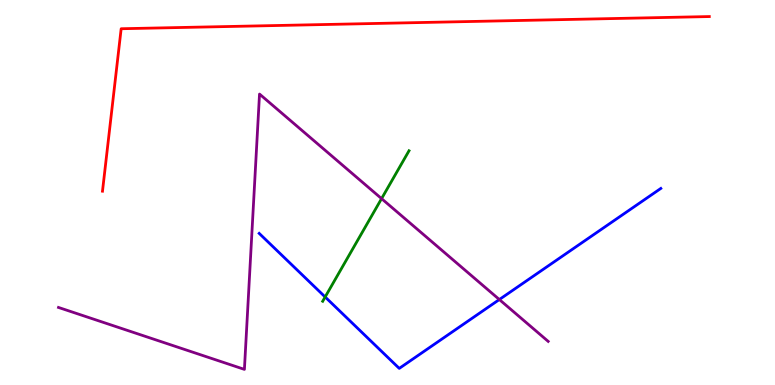[{'lines': ['blue', 'red'], 'intersections': []}, {'lines': ['green', 'red'], 'intersections': []}, {'lines': ['purple', 'red'], 'intersections': []}, {'lines': ['blue', 'green'], 'intersections': [{'x': 4.2, 'y': 2.29}]}, {'lines': ['blue', 'purple'], 'intersections': [{'x': 6.44, 'y': 2.22}]}, {'lines': ['green', 'purple'], 'intersections': [{'x': 4.92, 'y': 4.84}]}]